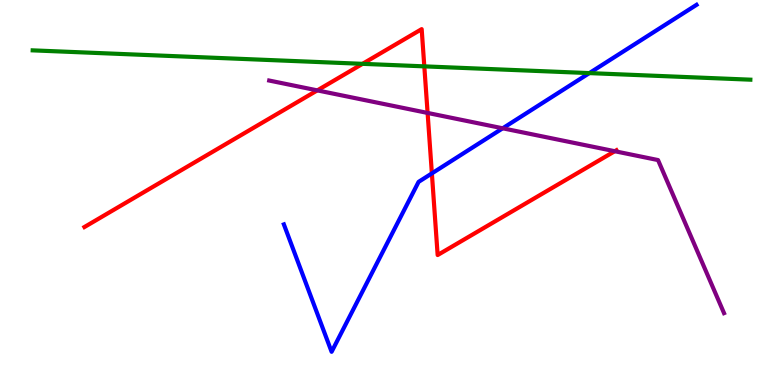[{'lines': ['blue', 'red'], 'intersections': [{'x': 5.57, 'y': 5.5}]}, {'lines': ['green', 'red'], 'intersections': [{'x': 4.68, 'y': 8.34}, {'x': 5.47, 'y': 8.28}]}, {'lines': ['purple', 'red'], 'intersections': [{'x': 4.09, 'y': 7.65}, {'x': 5.52, 'y': 7.07}, {'x': 7.93, 'y': 6.07}]}, {'lines': ['blue', 'green'], 'intersections': [{'x': 7.6, 'y': 8.1}]}, {'lines': ['blue', 'purple'], 'intersections': [{'x': 6.49, 'y': 6.67}]}, {'lines': ['green', 'purple'], 'intersections': []}]